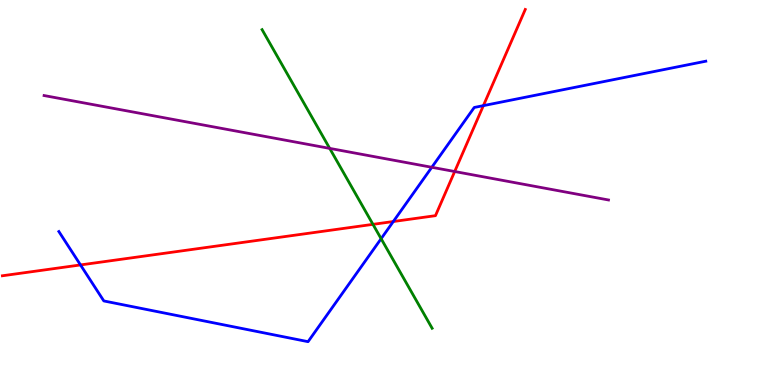[{'lines': ['blue', 'red'], 'intersections': [{'x': 1.04, 'y': 3.12}, {'x': 5.08, 'y': 4.25}, {'x': 6.24, 'y': 7.26}]}, {'lines': ['green', 'red'], 'intersections': [{'x': 4.81, 'y': 4.17}]}, {'lines': ['purple', 'red'], 'intersections': [{'x': 5.87, 'y': 5.55}]}, {'lines': ['blue', 'green'], 'intersections': [{'x': 4.92, 'y': 3.8}]}, {'lines': ['blue', 'purple'], 'intersections': [{'x': 5.57, 'y': 5.66}]}, {'lines': ['green', 'purple'], 'intersections': [{'x': 4.25, 'y': 6.15}]}]